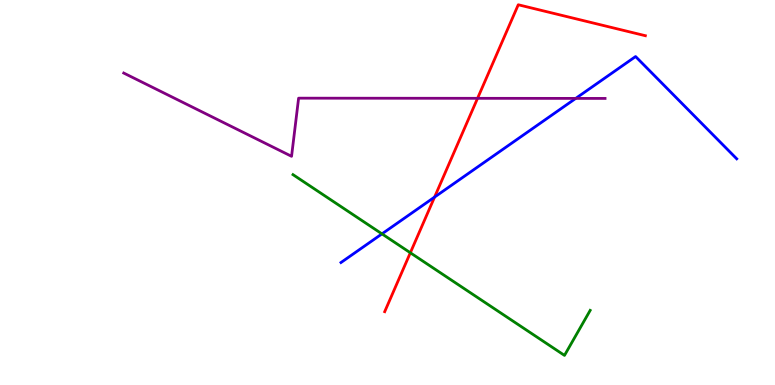[{'lines': ['blue', 'red'], 'intersections': [{'x': 5.61, 'y': 4.88}]}, {'lines': ['green', 'red'], 'intersections': [{'x': 5.29, 'y': 3.43}]}, {'lines': ['purple', 'red'], 'intersections': [{'x': 6.16, 'y': 7.45}]}, {'lines': ['blue', 'green'], 'intersections': [{'x': 4.93, 'y': 3.93}]}, {'lines': ['blue', 'purple'], 'intersections': [{'x': 7.43, 'y': 7.44}]}, {'lines': ['green', 'purple'], 'intersections': []}]